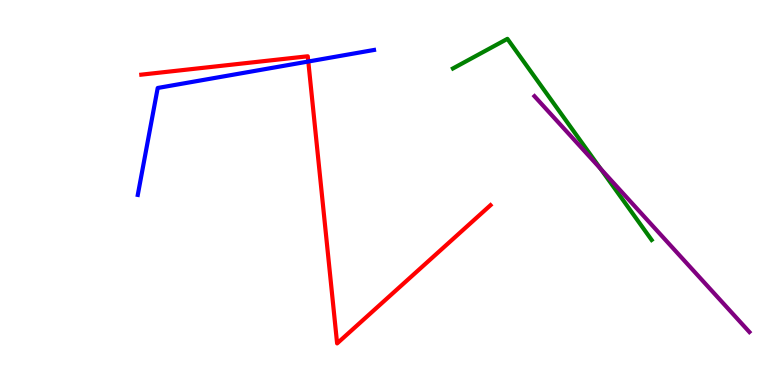[{'lines': ['blue', 'red'], 'intersections': [{'x': 3.98, 'y': 8.4}]}, {'lines': ['green', 'red'], 'intersections': []}, {'lines': ['purple', 'red'], 'intersections': []}, {'lines': ['blue', 'green'], 'intersections': []}, {'lines': ['blue', 'purple'], 'intersections': []}, {'lines': ['green', 'purple'], 'intersections': [{'x': 7.75, 'y': 5.62}]}]